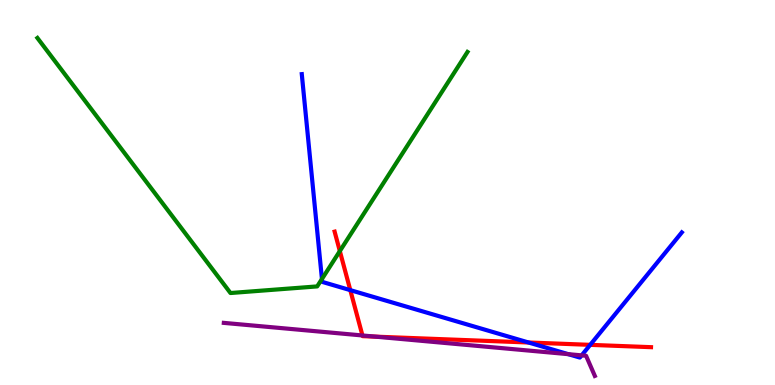[{'lines': ['blue', 'red'], 'intersections': [{'x': 4.52, 'y': 2.46}, {'x': 6.82, 'y': 1.1}, {'x': 7.62, 'y': 1.04}]}, {'lines': ['green', 'red'], 'intersections': [{'x': 4.38, 'y': 3.48}]}, {'lines': ['purple', 'red'], 'intersections': [{'x': 4.68, 'y': 1.29}, {'x': 4.84, 'y': 1.26}]}, {'lines': ['blue', 'green'], 'intersections': [{'x': 4.15, 'y': 2.75}]}, {'lines': ['blue', 'purple'], 'intersections': [{'x': 7.33, 'y': 0.801}, {'x': 7.5, 'y': 0.77}]}, {'lines': ['green', 'purple'], 'intersections': []}]